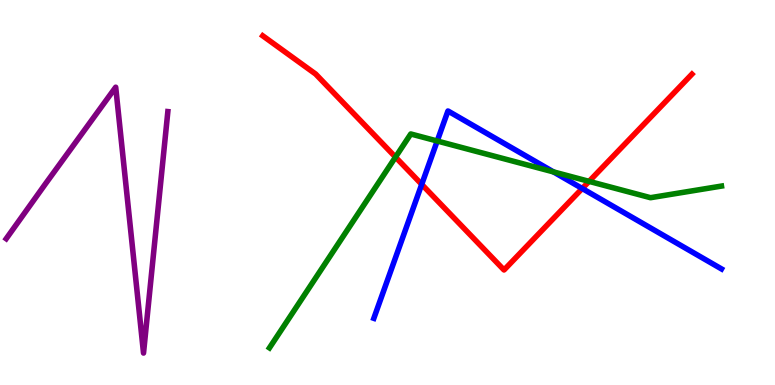[{'lines': ['blue', 'red'], 'intersections': [{'x': 5.44, 'y': 5.21}, {'x': 7.51, 'y': 5.1}]}, {'lines': ['green', 'red'], 'intersections': [{'x': 5.1, 'y': 5.92}, {'x': 7.6, 'y': 5.29}]}, {'lines': ['purple', 'red'], 'intersections': []}, {'lines': ['blue', 'green'], 'intersections': [{'x': 5.64, 'y': 6.34}, {'x': 7.14, 'y': 5.53}]}, {'lines': ['blue', 'purple'], 'intersections': []}, {'lines': ['green', 'purple'], 'intersections': []}]